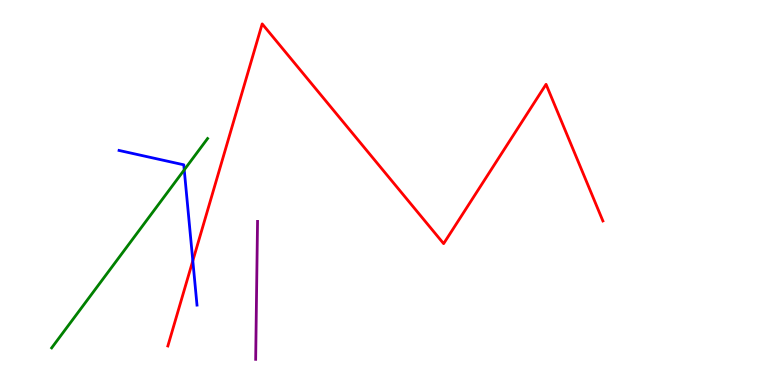[{'lines': ['blue', 'red'], 'intersections': [{'x': 2.49, 'y': 3.23}]}, {'lines': ['green', 'red'], 'intersections': []}, {'lines': ['purple', 'red'], 'intersections': []}, {'lines': ['blue', 'green'], 'intersections': [{'x': 2.38, 'y': 5.59}]}, {'lines': ['blue', 'purple'], 'intersections': []}, {'lines': ['green', 'purple'], 'intersections': []}]